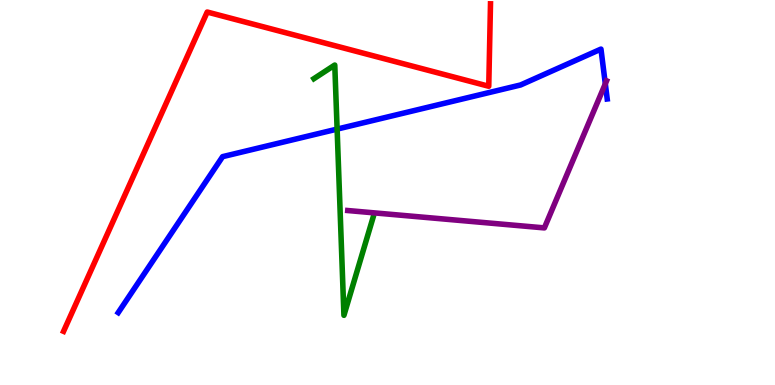[{'lines': ['blue', 'red'], 'intersections': []}, {'lines': ['green', 'red'], 'intersections': []}, {'lines': ['purple', 'red'], 'intersections': []}, {'lines': ['blue', 'green'], 'intersections': [{'x': 4.35, 'y': 6.65}]}, {'lines': ['blue', 'purple'], 'intersections': [{'x': 7.81, 'y': 7.82}]}, {'lines': ['green', 'purple'], 'intersections': []}]